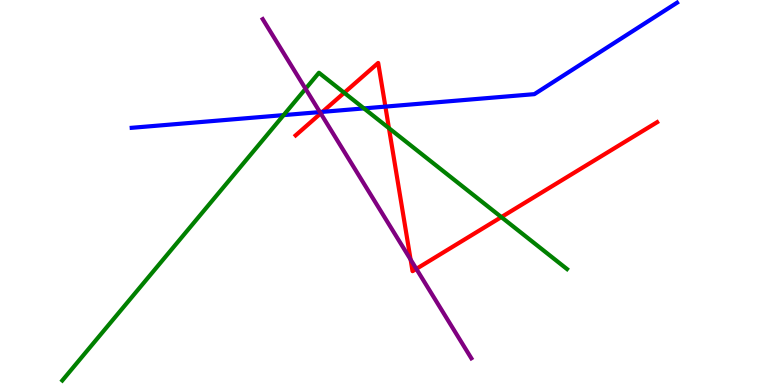[{'lines': ['blue', 'red'], 'intersections': [{'x': 4.16, 'y': 7.09}, {'x': 4.97, 'y': 7.23}]}, {'lines': ['green', 'red'], 'intersections': [{'x': 4.44, 'y': 7.59}, {'x': 5.02, 'y': 6.67}, {'x': 6.47, 'y': 4.36}]}, {'lines': ['purple', 'red'], 'intersections': [{'x': 4.14, 'y': 7.05}, {'x': 5.3, 'y': 3.26}, {'x': 5.37, 'y': 3.02}]}, {'lines': ['blue', 'green'], 'intersections': [{'x': 3.66, 'y': 7.01}, {'x': 4.7, 'y': 7.18}]}, {'lines': ['blue', 'purple'], 'intersections': [{'x': 4.13, 'y': 7.09}]}, {'lines': ['green', 'purple'], 'intersections': [{'x': 3.94, 'y': 7.69}]}]